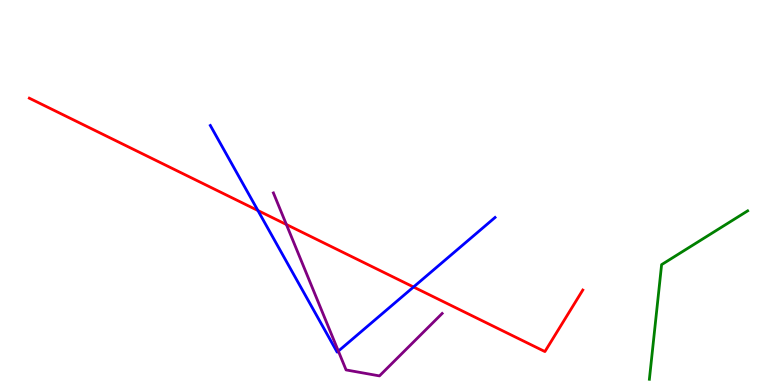[{'lines': ['blue', 'red'], 'intersections': [{'x': 3.33, 'y': 4.53}, {'x': 5.34, 'y': 2.55}]}, {'lines': ['green', 'red'], 'intersections': []}, {'lines': ['purple', 'red'], 'intersections': [{'x': 3.7, 'y': 4.17}]}, {'lines': ['blue', 'green'], 'intersections': []}, {'lines': ['blue', 'purple'], 'intersections': [{'x': 4.37, 'y': 0.88}]}, {'lines': ['green', 'purple'], 'intersections': []}]